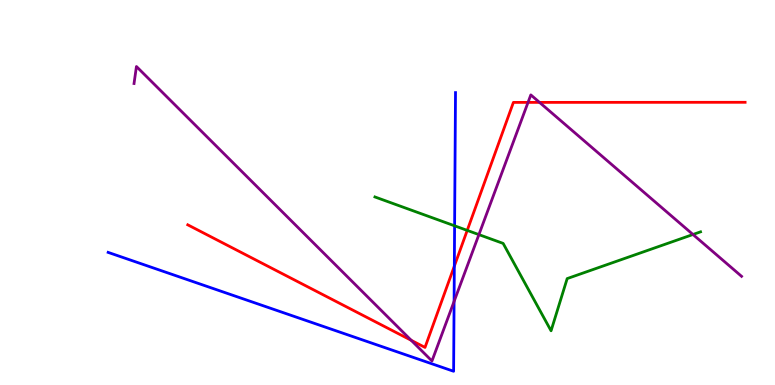[{'lines': ['blue', 'red'], 'intersections': [{'x': 5.86, 'y': 3.09}]}, {'lines': ['green', 'red'], 'intersections': [{'x': 6.03, 'y': 4.02}]}, {'lines': ['purple', 'red'], 'intersections': [{'x': 5.31, 'y': 1.16}, {'x': 6.81, 'y': 7.34}, {'x': 6.96, 'y': 7.34}]}, {'lines': ['blue', 'green'], 'intersections': [{'x': 5.87, 'y': 4.13}]}, {'lines': ['blue', 'purple'], 'intersections': [{'x': 5.86, 'y': 2.17}]}, {'lines': ['green', 'purple'], 'intersections': [{'x': 6.18, 'y': 3.91}, {'x': 8.94, 'y': 3.91}]}]